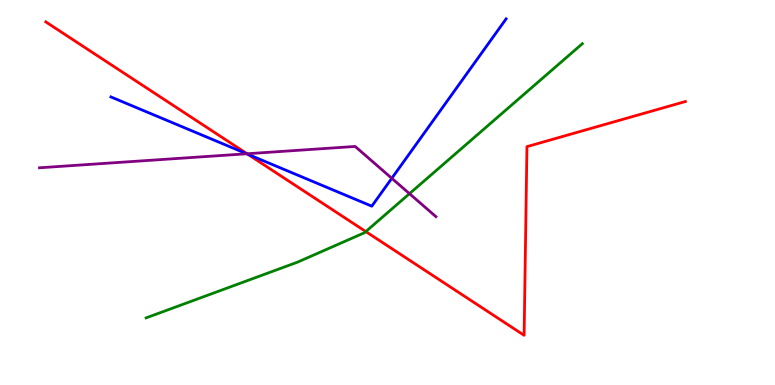[{'lines': ['blue', 'red'], 'intersections': [{'x': 3.2, 'y': 5.99}]}, {'lines': ['green', 'red'], 'intersections': [{'x': 4.72, 'y': 3.99}]}, {'lines': ['purple', 'red'], 'intersections': [{'x': 3.19, 'y': 6.01}]}, {'lines': ['blue', 'green'], 'intersections': []}, {'lines': ['blue', 'purple'], 'intersections': [{'x': 3.18, 'y': 6.01}, {'x': 5.06, 'y': 5.37}]}, {'lines': ['green', 'purple'], 'intersections': [{'x': 5.28, 'y': 4.97}]}]